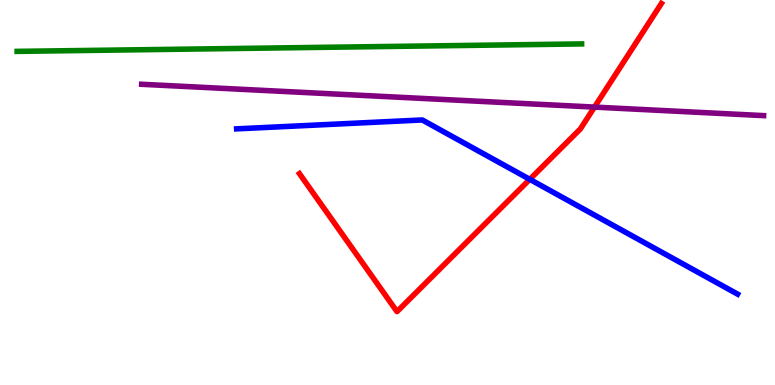[{'lines': ['blue', 'red'], 'intersections': [{'x': 6.84, 'y': 5.34}]}, {'lines': ['green', 'red'], 'intersections': []}, {'lines': ['purple', 'red'], 'intersections': [{'x': 7.67, 'y': 7.22}]}, {'lines': ['blue', 'green'], 'intersections': []}, {'lines': ['blue', 'purple'], 'intersections': []}, {'lines': ['green', 'purple'], 'intersections': []}]